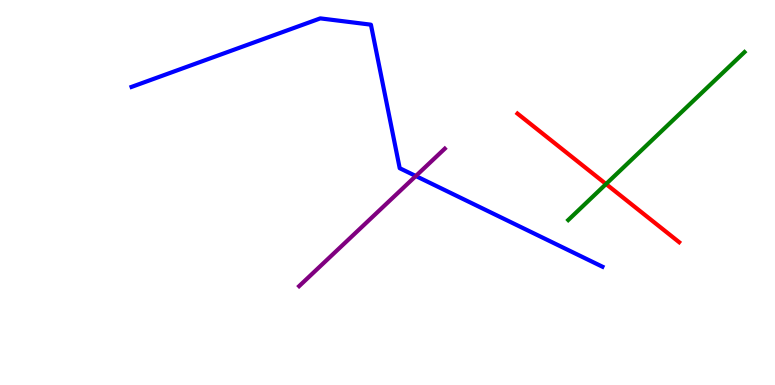[{'lines': ['blue', 'red'], 'intersections': []}, {'lines': ['green', 'red'], 'intersections': [{'x': 7.82, 'y': 5.22}]}, {'lines': ['purple', 'red'], 'intersections': []}, {'lines': ['blue', 'green'], 'intersections': []}, {'lines': ['blue', 'purple'], 'intersections': [{'x': 5.37, 'y': 5.43}]}, {'lines': ['green', 'purple'], 'intersections': []}]